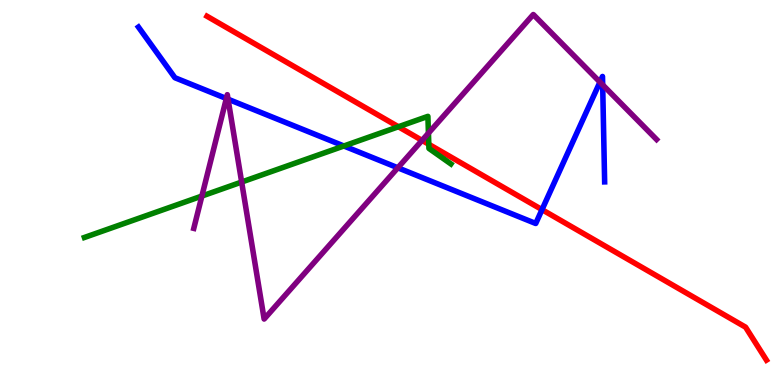[{'lines': ['blue', 'red'], 'intersections': [{'x': 6.99, 'y': 4.55}]}, {'lines': ['green', 'red'], 'intersections': [{'x': 5.14, 'y': 6.71}, {'x': 5.53, 'y': 6.25}]}, {'lines': ['purple', 'red'], 'intersections': [{'x': 5.45, 'y': 6.35}]}, {'lines': ['blue', 'green'], 'intersections': [{'x': 4.44, 'y': 6.21}]}, {'lines': ['blue', 'purple'], 'intersections': [{'x': 2.92, 'y': 7.44}, {'x': 2.94, 'y': 7.42}, {'x': 5.13, 'y': 5.64}, {'x': 7.74, 'y': 7.87}, {'x': 7.78, 'y': 7.8}]}, {'lines': ['green', 'purple'], 'intersections': [{'x': 2.61, 'y': 4.91}, {'x': 3.12, 'y': 5.27}, {'x': 5.53, 'y': 6.54}]}]